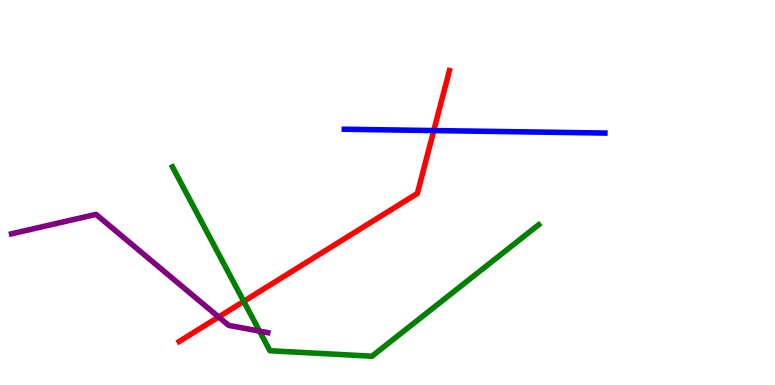[{'lines': ['blue', 'red'], 'intersections': [{'x': 5.6, 'y': 6.61}]}, {'lines': ['green', 'red'], 'intersections': [{'x': 3.15, 'y': 2.17}]}, {'lines': ['purple', 'red'], 'intersections': [{'x': 2.82, 'y': 1.77}]}, {'lines': ['blue', 'green'], 'intersections': []}, {'lines': ['blue', 'purple'], 'intersections': []}, {'lines': ['green', 'purple'], 'intersections': [{'x': 3.35, 'y': 1.4}]}]